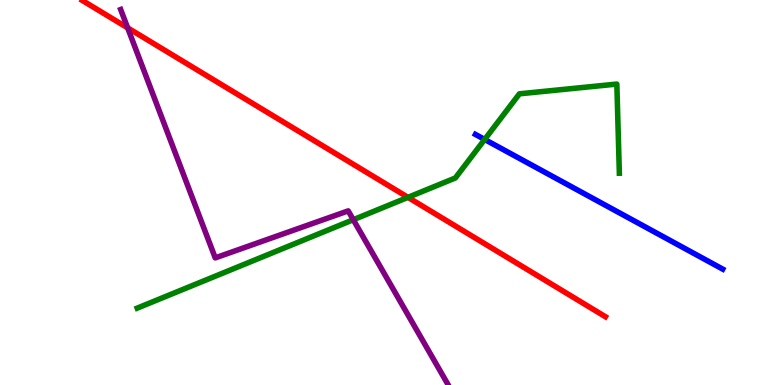[{'lines': ['blue', 'red'], 'intersections': []}, {'lines': ['green', 'red'], 'intersections': [{'x': 5.26, 'y': 4.87}]}, {'lines': ['purple', 'red'], 'intersections': [{'x': 1.65, 'y': 9.28}]}, {'lines': ['blue', 'green'], 'intersections': [{'x': 6.25, 'y': 6.38}]}, {'lines': ['blue', 'purple'], 'intersections': []}, {'lines': ['green', 'purple'], 'intersections': [{'x': 4.56, 'y': 4.29}]}]